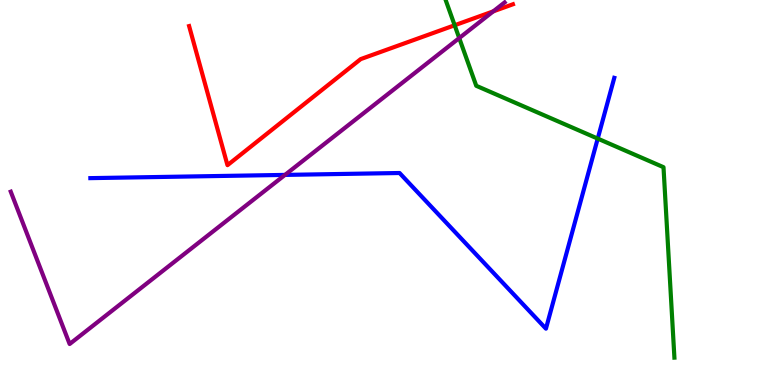[{'lines': ['blue', 'red'], 'intersections': []}, {'lines': ['green', 'red'], 'intersections': [{'x': 5.87, 'y': 9.34}]}, {'lines': ['purple', 'red'], 'intersections': [{'x': 6.36, 'y': 9.7}]}, {'lines': ['blue', 'green'], 'intersections': [{'x': 7.71, 'y': 6.4}]}, {'lines': ['blue', 'purple'], 'intersections': [{'x': 3.68, 'y': 5.46}]}, {'lines': ['green', 'purple'], 'intersections': [{'x': 5.93, 'y': 9.01}]}]